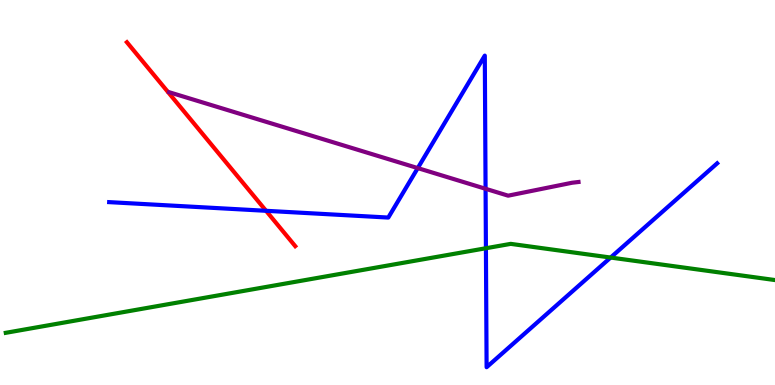[{'lines': ['blue', 'red'], 'intersections': [{'x': 3.43, 'y': 4.52}]}, {'lines': ['green', 'red'], 'intersections': []}, {'lines': ['purple', 'red'], 'intersections': []}, {'lines': ['blue', 'green'], 'intersections': [{'x': 6.27, 'y': 3.55}, {'x': 7.88, 'y': 3.31}]}, {'lines': ['blue', 'purple'], 'intersections': [{'x': 5.39, 'y': 5.63}, {'x': 6.27, 'y': 5.1}]}, {'lines': ['green', 'purple'], 'intersections': []}]